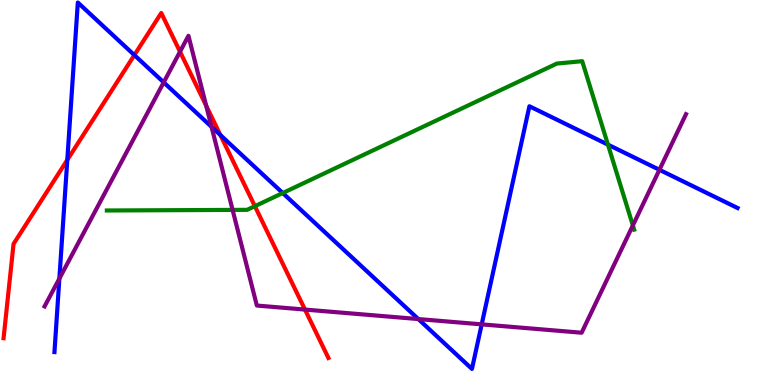[{'lines': ['blue', 'red'], 'intersections': [{'x': 0.868, 'y': 5.85}, {'x': 1.73, 'y': 8.57}, {'x': 2.84, 'y': 6.49}]}, {'lines': ['green', 'red'], 'intersections': [{'x': 3.29, 'y': 4.64}]}, {'lines': ['purple', 'red'], 'intersections': [{'x': 2.32, 'y': 8.66}, {'x': 2.66, 'y': 7.25}, {'x': 3.94, 'y': 1.96}]}, {'lines': ['blue', 'green'], 'intersections': [{'x': 3.65, 'y': 4.99}, {'x': 7.84, 'y': 6.24}]}, {'lines': ['blue', 'purple'], 'intersections': [{'x': 0.766, 'y': 2.76}, {'x': 2.11, 'y': 7.86}, {'x': 2.73, 'y': 6.71}, {'x': 5.4, 'y': 1.71}, {'x': 6.22, 'y': 1.58}, {'x': 8.51, 'y': 5.59}]}, {'lines': ['green', 'purple'], 'intersections': [{'x': 3.0, 'y': 4.55}, {'x': 8.17, 'y': 4.14}]}]